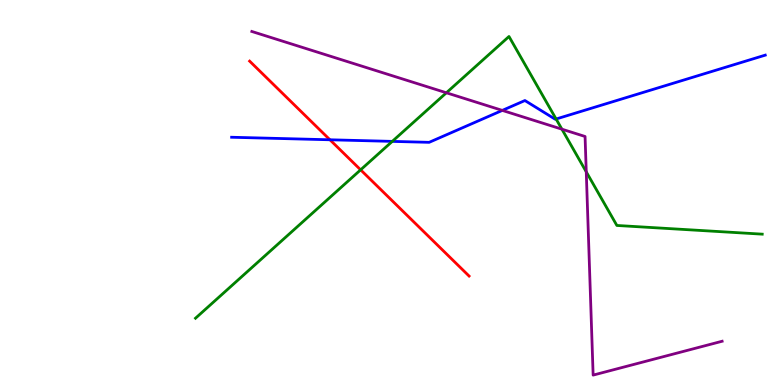[{'lines': ['blue', 'red'], 'intersections': [{'x': 4.26, 'y': 6.37}]}, {'lines': ['green', 'red'], 'intersections': [{'x': 4.65, 'y': 5.59}]}, {'lines': ['purple', 'red'], 'intersections': []}, {'lines': ['blue', 'green'], 'intersections': [{'x': 5.06, 'y': 6.33}, {'x': 7.18, 'y': 6.91}]}, {'lines': ['blue', 'purple'], 'intersections': [{'x': 6.48, 'y': 7.13}]}, {'lines': ['green', 'purple'], 'intersections': [{'x': 5.76, 'y': 7.59}, {'x': 7.25, 'y': 6.64}, {'x': 7.56, 'y': 5.54}]}]